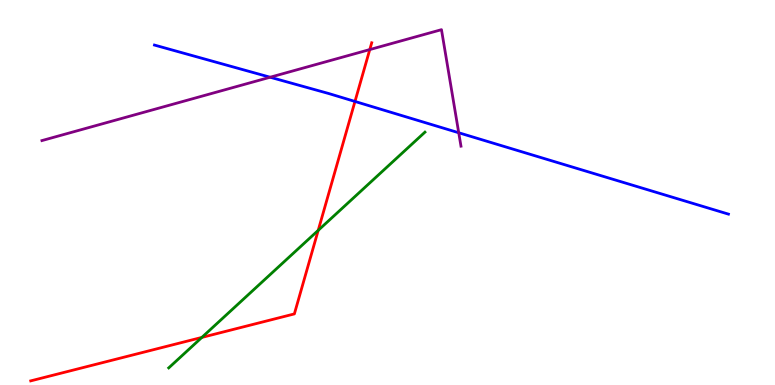[{'lines': ['blue', 'red'], 'intersections': [{'x': 4.58, 'y': 7.36}]}, {'lines': ['green', 'red'], 'intersections': [{'x': 2.6, 'y': 1.24}, {'x': 4.11, 'y': 4.02}]}, {'lines': ['purple', 'red'], 'intersections': [{'x': 4.77, 'y': 8.71}]}, {'lines': ['blue', 'green'], 'intersections': []}, {'lines': ['blue', 'purple'], 'intersections': [{'x': 3.49, 'y': 7.99}, {'x': 5.92, 'y': 6.55}]}, {'lines': ['green', 'purple'], 'intersections': []}]